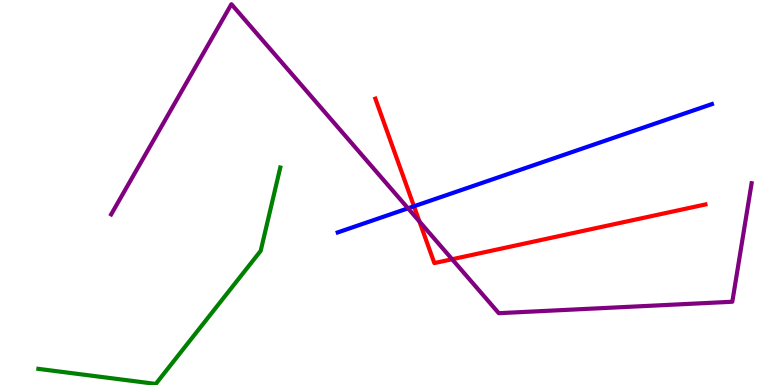[{'lines': ['blue', 'red'], 'intersections': [{'x': 5.34, 'y': 4.64}]}, {'lines': ['green', 'red'], 'intersections': []}, {'lines': ['purple', 'red'], 'intersections': [{'x': 5.41, 'y': 4.25}, {'x': 5.83, 'y': 3.27}]}, {'lines': ['blue', 'green'], 'intersections': []}, {'lines': ['blue', 'purple'], 'intersections': [{'x': 5.26, 'y': 4.59}]}, {'lines': ['green', 'purple'], 'intersections': []}]